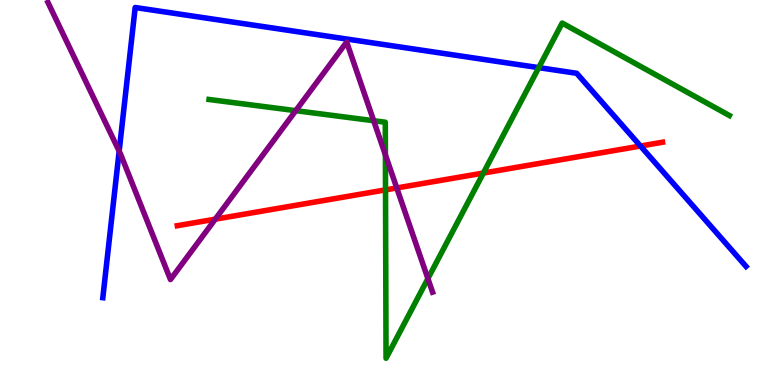[{'lines': ['blue', 'red'], 'intersections': [{'x': 8.26, 'y': 6.21}]}, {'lines': ['green', 'red'], 'intersections': [{'x': 4.97, 'y': 5.07}, {'x': 6.24, 'y': 5.51}]}, {'lines': ['purple', 'red'], 'intersections': [{'x': 2.78, 'y': 4.31}, {'x': 5.12, 'y': 5.12}]}, {'lines': ['blue', 'green'], 'intersections': [{'x': 6.95, 'y': 8.24}]}, {'lines': ['blue', 'purple'], 'intersections': [{'x': 1.54, 'y': 6.07}]}, {'lines': ['green', 'purple'], 'intersections': [{'x': 3.82, 'y': 7.13}, {'x': 4.82, 'y': 6.86}, {'x': 4.97, 'y': 5.98}, {'x': 5.52, 'y': 2.76}]}]